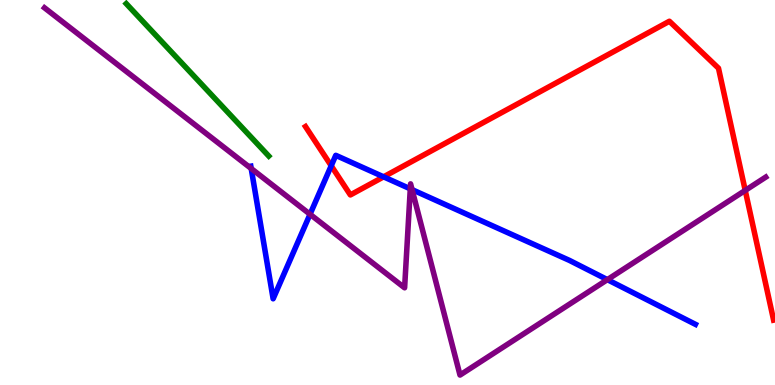[{'lines': ['blue', 'red'], 'intersections': [{'x': 4.27, 'y': 5.69}, {'x': 4.95, 'y': 5.41}]}, {'lines': ['green', 'red'], 'intersections': []}, {'lines': ['purple', 'red'], 'intersections': [{'x': 9.62, 'y': 5.05}]}, {'lines': ['blue', 'green'], 'intersections': []}, {'lines': ['blue', 'purple'], 'intersections': [{'x': 3.24, 'y': 5.62}, {'x': 4.0, 'y': 4.43}, {'x': 5.29, 'y': 5.1}, {'x': 5.32, 'y': 5.07}, {'x': 7.84, 'y': 2.74}]}, {'lines': ['green', 'purple'], 'intersections': []}]